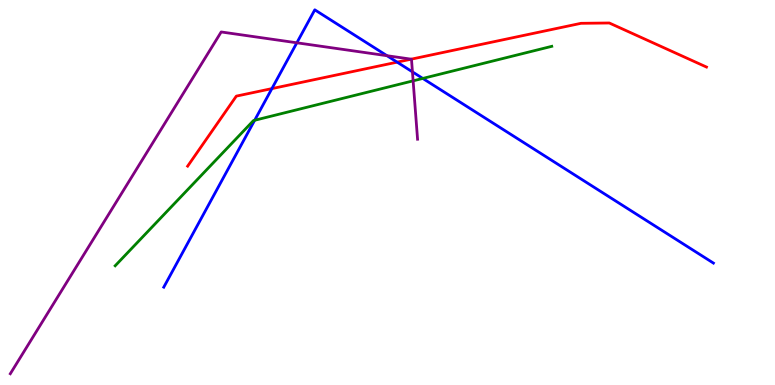[{'lines': ['blue', 'red'], 'intersections': [{'x': 3.51, 'y': 7.7}, {'x': 5.12, 'y': 8.39}]}, {'lines': ['green', 'red'], 'intersections': []}, {'lines': ['purple', 'red'], 'intersections': [{'x': 5.31, 'y': 8.46}]}, {'lines': ['blue', 'green'], 'intersections': [{'x': 3.29, 'y': 6.88}, {'x': 5.46, 'y': 7.96}]}, {'lines': ['blue', 'purple'], 'intersections': [{'x': 3.83, 'y': 8.89}, {'x': 4.99, 'y': 8.55}, {'x': 5.32, 'y': 8.13}]}, {'lines': ['green', 'purple'], 'intersections': [{'x': 5.33, 'y': 7.9}]}]